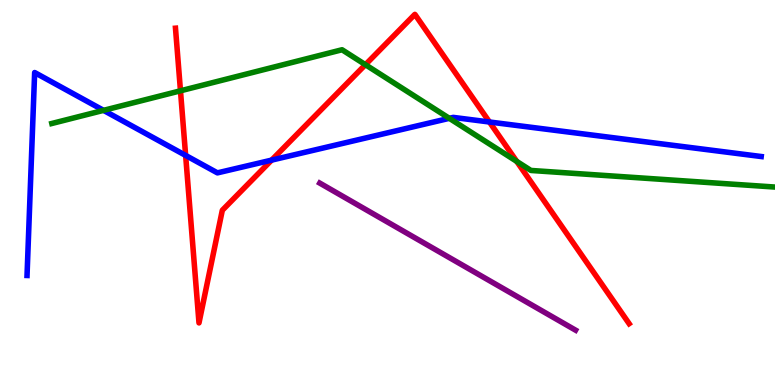[{'lines': ['blue', 'red'], 'intersections': [{'x': 2.4, 'y': 5.96}, {'x': 3.5, 'y': 5.84}, {'x': 6.32, 'y': 6.83}]}, {'lines': ['green', 'red'], 'intersections': [{'x': 2.33, 'y': 7.64}, {'x': 4.71, 'y': 8.32}, {'x': 6.67, 'y': 5.81}]}, {'lines': ['purple', 'red'], 'intersections': []}, {'lines': ['blue', 'green'], 'intersections': [{'x': 1.34, 'y': 7.13}, {'x': 5.8, 'y': 6.93}]}, {'lines': ['blue', 'purple'], 'intersections': []}, {'lines': ['green', 'purple'], 'intersections': []}]